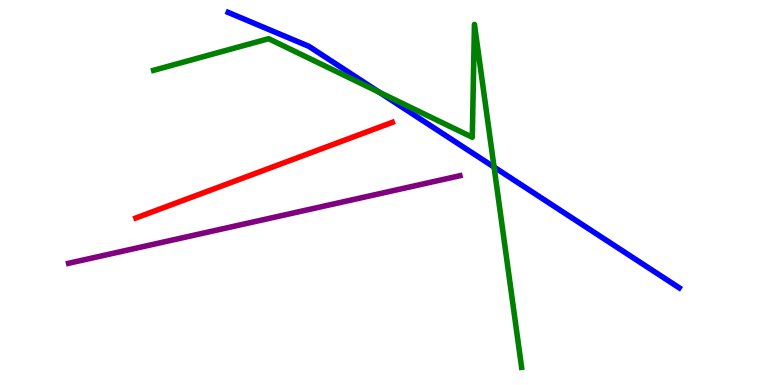[{'lines': ['blue', 'red'], 'intersections': []}, {'lines': ['green', 'red'], 'intersections': []}, {'lines': ['purple', 'red'], 'intersections': []}, {'lines': ['blue', 'green'], 'intersections': [{'x': 4.89, 'y': 7.6}, {'x': 6.37, 'y': 5.66}]}, {'lines': ['blue', 'purple'], 'intersections': []}, {'lines': ['green', 'purple'], 'intersections': []}]